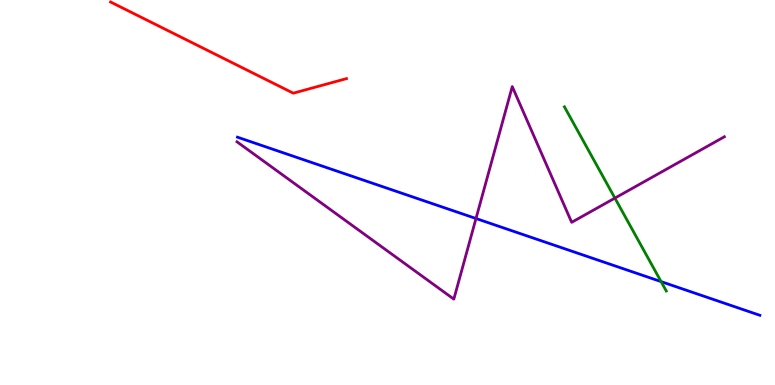[{'lines': ['blue', 'red'], 'intersections': []}, {'lines': ['green', 'red'], 'intersections': []}, {'lines': ['purple', 'red'], 'intersections': []}, {'lines': ['blue', 'green'], 'intersections': [{'x': 8.53, 'y': 2.69}]}, {'lines': ['blue', 'purple'], 'intersections': [{'x': 6.14, 'y': 4.32}]}, {'lines': ['green', 'purple'], 'intersections': [{'x': 7.93, 'y': 4.85}]}]